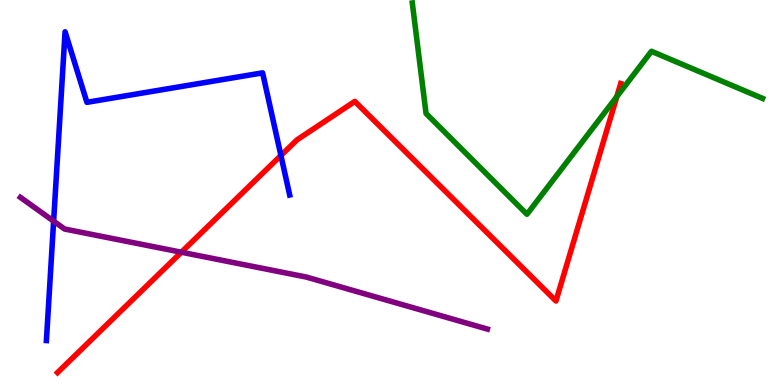[{'lines': ['blue', 'red'], 'intersections': [{'x': 3.62, 'y': 5.96}]}, {'lines': ['green', 'red'], 'intersections': [{'x': 7.96, 'y': 7.49}]}, {'lines': ['purple', 'red'], 'intersections': [{'x': 2.34, 'y': 3.45}]}, {'lines': ['blue', 'green'], 'intersections': []}, {'lines': ['blue', 'purple'], 'intersections': [{'x': 0.692, 'y': 4.26}]}, {'lines': ['green', 'purple'], 'intersections': []}]